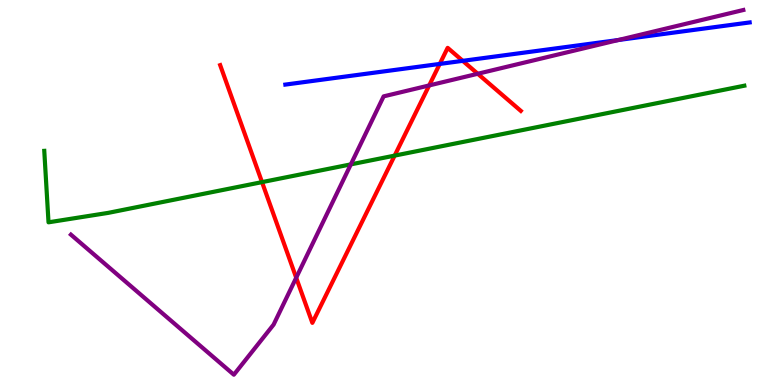[{'lines': ['blue', 'red'], 'intersections': [{'x': 5.67, 'y': 8.34}, {'x': 5.97, 'y': 8.42}]}, {'lines': ['green', 'red'], 'intersections': [{'x': 3.38, 'y': 5.27}, {'x': 5.09, 'y': 5.96}]}, {'lines': ['purple', 'red'], 'intersections': [{'x': 3.82, 'y': 2.79}, {'x': 5.54, 'y': 7.78}, {'x': 6.16, 'y': 8.08}]}, {'lines': ['blue', 'green'], 'intersections': []}, {'lines': ['blue', 'purple'], 'intersections': [{'x': 7.98, 'y': 8.96}]}, {'lines': ['green', 'purple'], 'intersections': [{'x': 4.53, 'y': 5.73}]}]